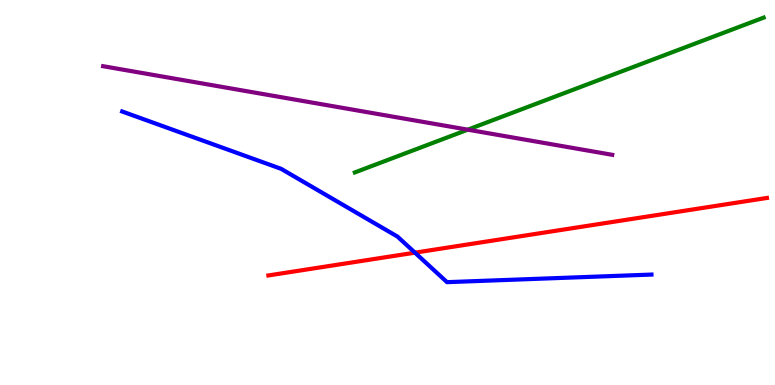[{'lines': ['blue', 'red'], 'intersections': [{'x': 5.35, 'y': 3.44}]}, {'lines': ['green', 'red'], 'intersections': []}, {'lines': ['purple', 'red'], 'intersections': []}, {'lines': ['blue', 'green'], 'intersections': []}, {'lines': ['blue', 'purple'], 'intersections': []}, {'lines': ['green', 'purple'], 'intersections': [{'x': 6.04, 'y': 6.63}]}]